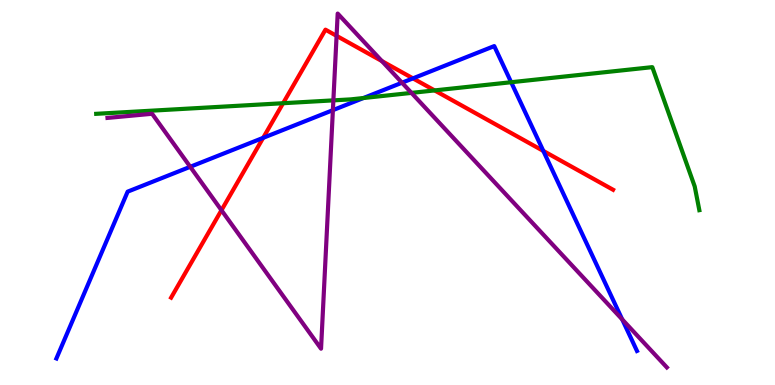[{'lines': ['blue', 'red'], 'intersections': [{'x': 3.4, 'y': 6.42}, {'x': 5.33, 'y': 7.96}, {'x': 7.01, 'y': 6.08}]}, {'lines': ['green', 'red'], 'intersections': [{'x': 3.65, 'y': 7.32}, {'x': 5.61, 'y': 7.65}]}, {'lines': ['purple', 'red'], 'intersections': [{'x': 2.86, 'y': 4.54}, {'x': 4.34, 'y': 9.07}, {'x': 4.93, 'y': 8.41}]}, {'lines': ['blue', 'green'], 'intersections': [{'x': 4.69, 'y': 7.45}, {'x': 6.6, 'y': 7.86}]}, {'lines': ['blue', 'purple'], 'intersections': [{'x': 2.45, 'y': 5.67}, {'x': 4.3, 'y': 7.14}, {'x': 5.19, 'y': 7.85}, {'x': 8.03, 'y': 1.7}]}, {'lines': ['green', 'purple'], 'intersections': [{'x': 4.3, 'y': 7.39}, {'x': 5.31, 'y': 7.59}]}]